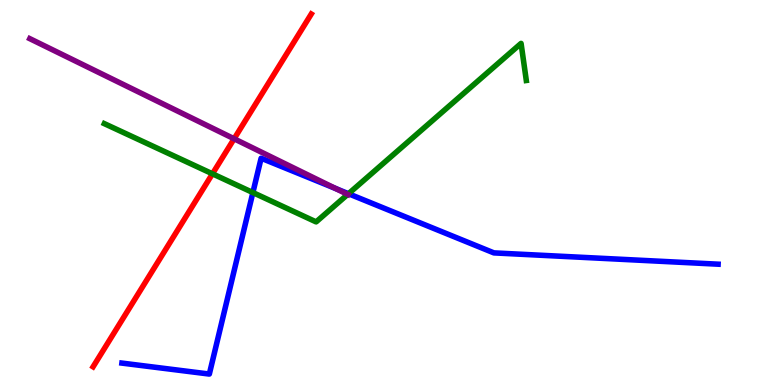[{'lines': ['blue', 'red'], 'intersections': []}, {'lines': ['green', 'red'], 'intersections': [{'x': 2.74, 'y': 5.49}]}, {'lines': ['purple', 'red'], 'intersections': [{'x': 3.02, 'y': 6.4}]}, {'lines': ['blue', 'green'], 'intersections': [{'x': 3.26, 'y': 5.0}, {'x': 4.5, 'y': 4.97}]}, {'lines': ['blue', 'purple'], 'intersections': [{'x': 4.33, 'y': 5.1}]}, {'lines': ['green', 'purple'], 'intersections': [{'x': 4.49, 'y': 4.95}]}]